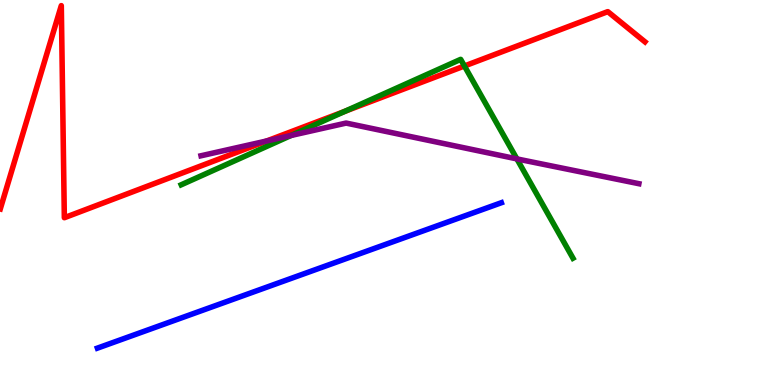[{'lines': ['blue', 'red'], 'intersections': []}, {'lines': ['green', 'red'], 'intersections': [{'x': 4.45, 'y': 7.11}, {'x': 5.99, 'y': 8.29}]}, {'lines': ['purple', 'red'], 'intersections': [{'x': 3.44, 'y': 6.34}]}, {'lines': ['blue', 'green'], 'intersections': []}, {'lines': ['blue', 'purple'], 'intersections': []}, {'lines': ['green', 'purple'], 'intersections': [{'x': 3.76, 'y': 6.48}, {'x': 6.67, 'y': 5.87}]}]